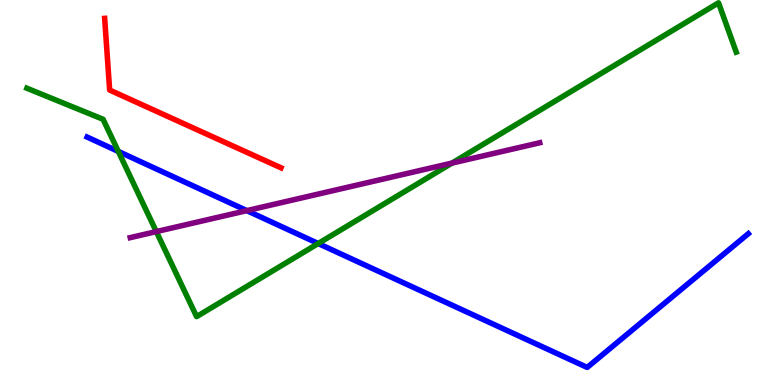[{'lines': ['blue', 'red'], 'intersections': []}, {'lines': ['green', 'red'], 'intersections': []}, {'lines': ['purple', 'red'], 'intersections': []}, {'lines': ['blue', 'green'], 'intersections': [{'x': 1.53, 'y': 6.07}, {'x': 4.11, 'y': 3.68}]}, {'lines': ['blue', 'purple'], 'intersections': [{'x': 3.18, 'y': 4.53}]}, {'lines': ['green', 'purple'], 'intersections': [{'x': 2.02, 'y': 3.98}, {'x': 5.83, 'y': 5.76}]}]